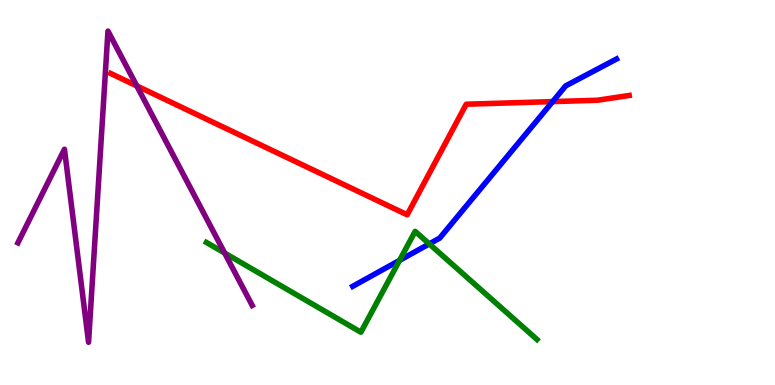[{'lines': ['blue', 'red'], 'intersections': [{'x': 7.13, 'y': 7.36}]}, {'lines': ['green', 'red'], 'intersections': []}, {'lines': ['purple', 'red'], 'intersections': [{'x': 1.77, 'y': 7.77}]}, {'lines': ['blue', 'green'], 'intersections': [{'x': 5.16, 'y': 3.24}, {'x': 5.54, 'y': 3.67}]}, {'lines': ['blue', 'purple'], 'intersections': []}, {'lines': ['green', 'purple'], 'intersections': [{'x': 2.9, 'y': 3.43}]}]